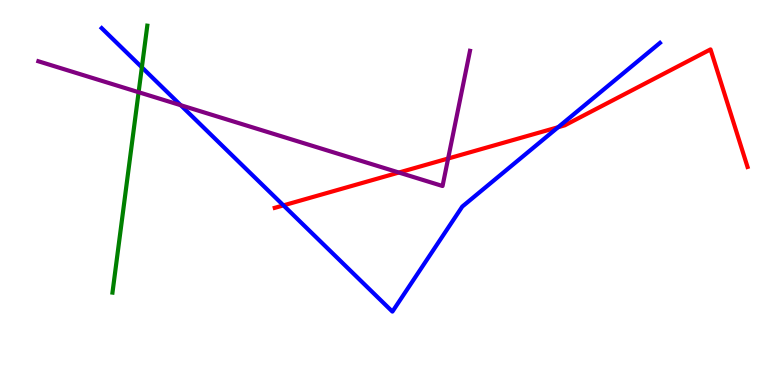[{'lines': ['blue', 'red'], 'intersections': [{'x': 3.66, 'y': 4.67}, {'x': 7.2, 'y': 6.7}]}, {'lines': ['green', 'red'], 'intersections': []}, {'lines': ['purple', 'red'], 'intersections': [{'x': 5.15, 'y': 5.52}, {'x': 5.78, 'y': 5.88}]}, {'lines': ['blue', 'green'], 'intersections': [{'x': 1.83, 'y': 8.25}]}, {'lines': ['blue', 'purple'], 'intersections': [{'x': 2.33, 'y': 7.27}]}, {'lines': ['green', 'purple'], 'intersections': [{'x': 1.79, 'y': 7.6}]}]